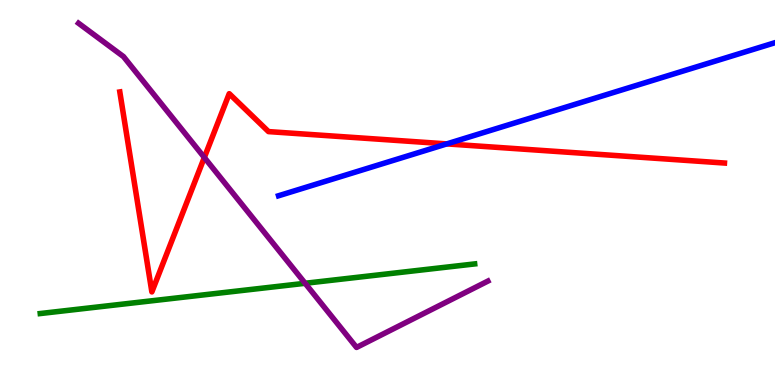[{'lines': ['blue', 'red'], 'intersections': [{'x': 5.77, 'y': 6.26}]}, {'lines': ['green', 'red'], 'intersections': []}, {'lines': ['purple', 'red'], 'intersections': [{'x': 2.64, 'y': 5.91}]}, {'lines': ['blue', 'green'], 'intersections': []}, {'lines': ['blue', 'purple'], 'intersections': []}, {'lines': ['green', 'purple'], 'intersections': [{'x': 3.94, 'y': 2.64}]}]